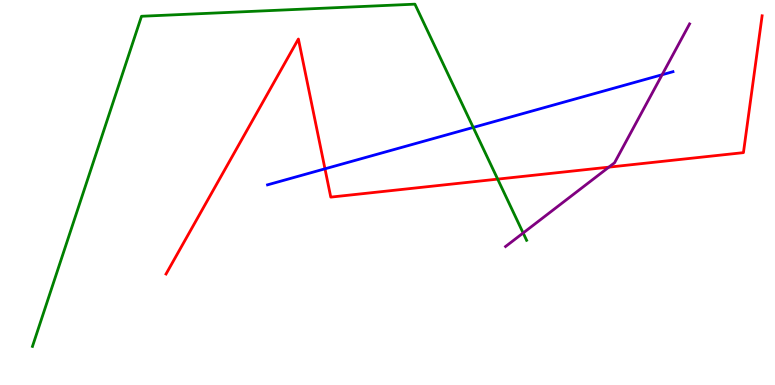[{'lines': ['blue', 'red'], 'intersections': [{'x': 4.19, 'y': 5.62}]}, {'lines': ['green', 'red'], 'intersections': [{'x': 6.42, 'y': 5.35}]}, {'lines': ['purple', 'red'], 'intersections': [{'x': 7.86, 'y': 5.66}]}, {'lines': ['blue', 'green'], 'intersections': [{'x': 6.11, 'y': 6.69}]}, {'lines': ['blue', 'purple'], 'intersections': [{'x': 8.54, 'y': 8.06}]}, {'lines': ['green', 'purple'], 'intersections': [{'x': 6.75, 'y': 3.95}]}]